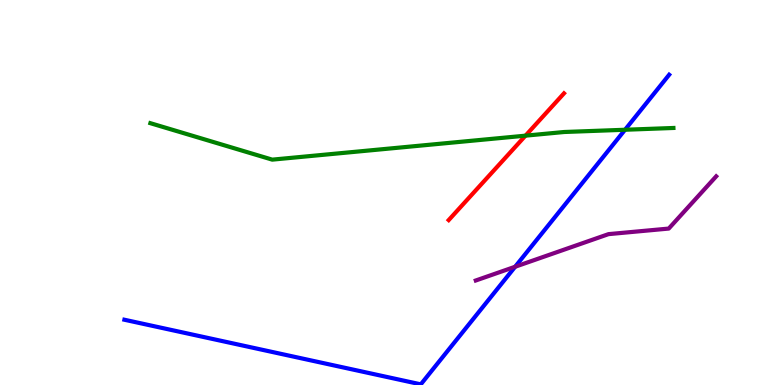[{'lines': ['blue', 'red'], 'intersections': []}, {'lines': ['green', 'red'], 'intersections': [{'x': 6.78, 'y': 6.48}]}, {'lines': ['purple', 'red'], 'intersections': []}, {'lines': ['blue', 'green'], 'intersections': [{'x': 8.06, 'y': 6.63}]}, {'lines': ['blue', 'purple'], 'intersections': [{'x': 6.65, 'y': 3.07}]}, {'lines': ['green', 'purple'], 'intersections': []}]